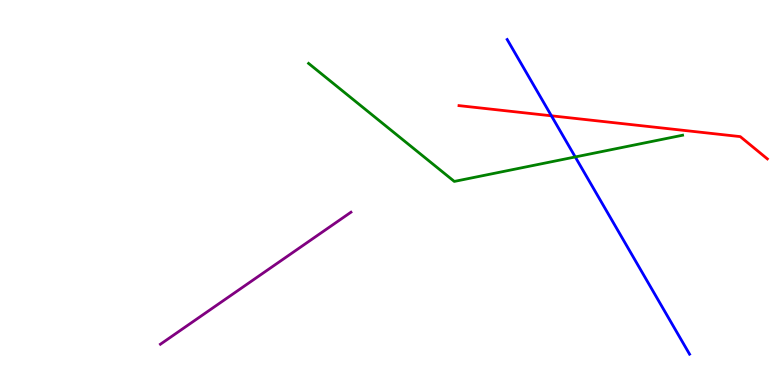[{'lines': ['blue', 'red'], 'intersections': [{'x': 7.11, 'y': 6.99}]}, {'lines': ['green', 'red'], 'intersections': []}, {'lines': ['purple', 'red'], 'intersections': []}, {'lines': ['blue', 'green'], 'intersections': [{'x': 7.42, 'y': 5.92}]}, {'lines': ['blue', 'purple'], 'intersections': []}, {'lines': ['green', 'purple'], 'intersections': []}]